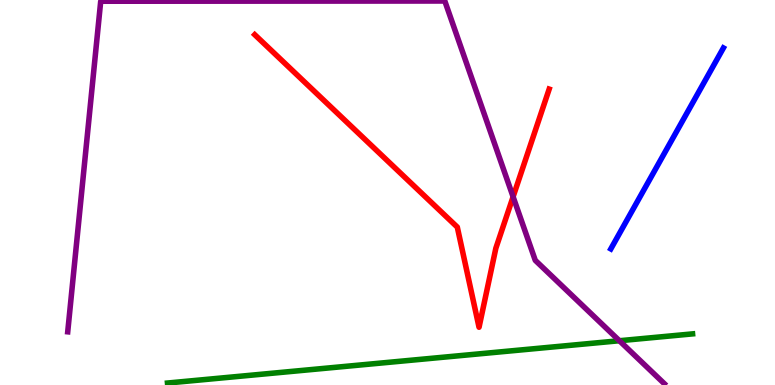[{'lines': ['blue', 'red'], 'intersections': []}, {'lines': ['green', 'red'], 'intersections': []}, {'lines': ['purple', 'red'], 'intersections': [{'x': 6.62, 'y': 4.89}]}, {'lines': ['blue', 'green'], 'intersections': []}, {'lines': ['blue', 'purple'], 'intersections': []}, {'lines': ['green', 'purple'], 'intersections': [{'x': 7.99, 'y': 1.15}]}]